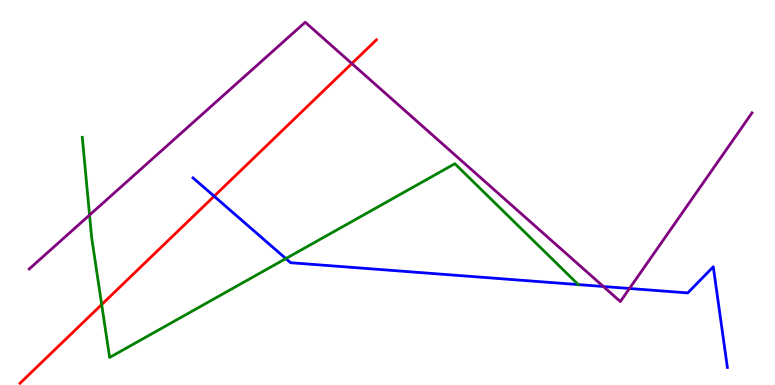[{'lines': ['blue', 'red'], 'intersections': [{'x': 2.76, 'y': 4.9}]}, {'lines': ['green', 'red'], 'intersections': [{'x': 1.31, 'y': 2.09}]}, {'lines': ['purple', 'red'], 'intersections': [{'x': 4.54, 'y': 8.35}]}, {'lines': ['blue', 'green'], 'intersections': [{'x': 3.69, 'y': 3.28}]}, {'lines': ['blue', 'purple'], 'intersections': [{'x': 7.79, 'y': 2.56}, {'x': 8.12, 'y': 2.51}]}, {'lines': ['green', 'purple'], 'intersections': [{'x': 1.16, 'y': 4.41}]}]